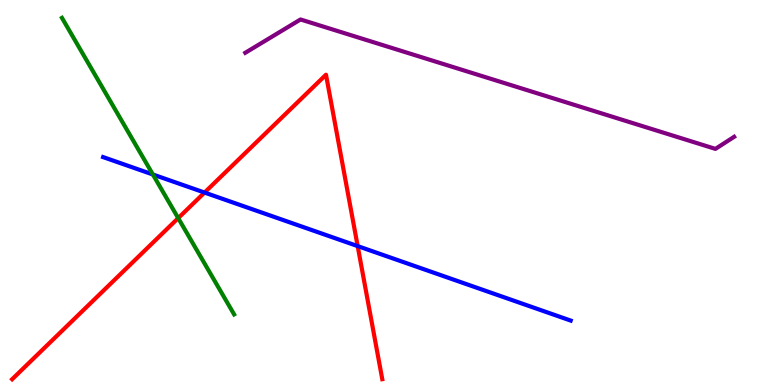[{'lines': ['blue', 'red'], 'intersections': [{'x': 2.64, 'y': 5.0}, {'x': 4.62, 'y': 3.61}]}, {'lines': ['green', 'red'], 'intersections': [{'x': 2.3, 'y': 4.33}]}, {'lines': ['purple', 'red'], 'intersections': []}, {'lines': ['blue', 'green'], 'intersections': [{'x': 1.97, 'y': 5.47}]}, {'lines': ['blue', 'purple'], 'intersections': []}, {'lines': ['green', 'purple'], 'intersections': []}]